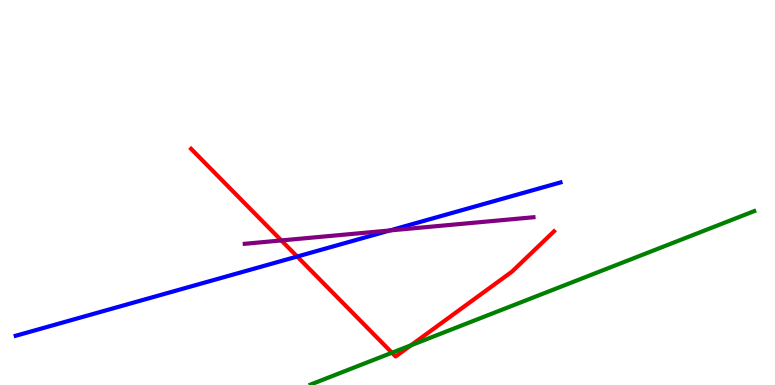[{'lines': ['blue', 'red'], 'intersections': [{'x': 3.83, 'y': 3.34}]}, {'lines': ['green', 'red'], 'intersections': [{'x': 5.06, 'y': 0.838}, {'x': 5.3, 'y': 1.03}]}, {'lines': ['purple', 'red'], 'intersections': [{'x': 3.63, 'y': 3.75}]}, {'lines': ['blue', 'green'], 'intersections': []}, {'lines': ['blue', 'purple'], 'intersections': [{'x': 5.03, 'y': 4.01}]}, {'lines': ['green', 'purple'], 'intersections': []}]